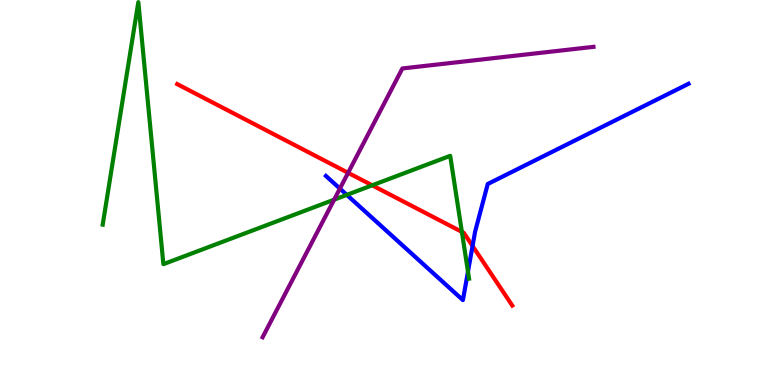[{'lines': ['blue', 'red'], 'intersections': [{'x': 6.1, 'y': 3.61}]}, {'lines': ['green', 'red'], 'intersections': [{'x': 4.8, 'y': 5.19}, {'x': 5.96, 'y': 3.98}]}, {'lines': ['purple', 'red'], 'intersections': [{'x': 4.49, 'y': 5.51}]}, {'lines': ['blue', 'green'], 'intersections': [{'x': 4.48, 'y': 4.94}, {'x': 6.04, 'y': 2.94}]}, {'lines': ['blue', 'purple'], 'intersections': [{'x': 4.39, 'y': 5.1}]}, {'lines': ['green', 'purple'], 'intersections': [{'x': 4.31, 'y': 4.81}]}]